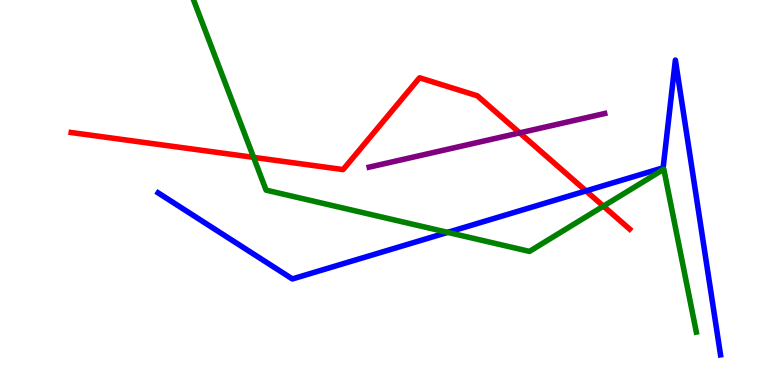[{'lines': ['blue', 'red'], 'intersections': [{'x': 7.56, 'y': 5.04}]}, {'lines': ['green', 'red'], 'intersections': [{'x': 3.27, 'y': 5.91}, {'x': 7.79, 'y': 4.65}]}, {'lines': ['purple', 'red'], 'intersections': [{'x': 6.71, 'y': 6.55}]}, {'lines': ['blue', 'green'], 'intersections': [{'x': 5.78, 'y': 3.96}]}, {'lines': ['blue', 'purple'], 'intersections': []}, {'lines': ['green', 'purple'], 'intersections': []}]